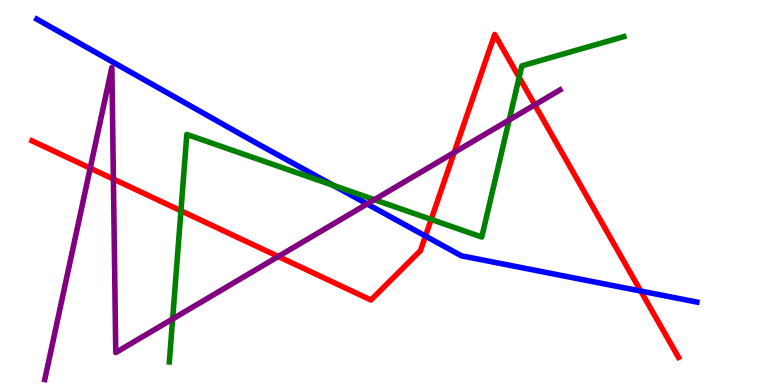[{'lines': ['blue', 'red'], 'intersections': [{'x': 5.49, 'y': 3.87}, {'x': 8.27, 'y': 2.44}]}, {'lines': ['green', 'red'], 'intersections': [{'x': 2.33, 'y': 4.53}, {'x': 5.56, 'y': 4.3}, {'x': 6.7, 'y': 7.99}]}, {'lines': ['purple', 'red'], 'intersections': [{'x': 1.16, 'y': 5.63}, {'x': 1.46, 'y': 5.35}, {'x': 3.59, 'y': 3.34}, {'x': 5.86, 'y': 6.04}, {'x': 6.9, 'y': 7.28}]}, {'lines': ['blue', 'green'], 'intersections': [{'x': 4.3, 'y': 5.18}]}, {'lines': ['blue', 'purple'], 'intersections': [{'x': 4.74, 'y': 4.7}]}, {'lines': ['green', 'purple'], 'intersections': [{'x': 2.23, 'y': 1.72}, {'x': 4.83, 'y': 4.81}, {'x': 6.57, 'y': 6.88}]}]